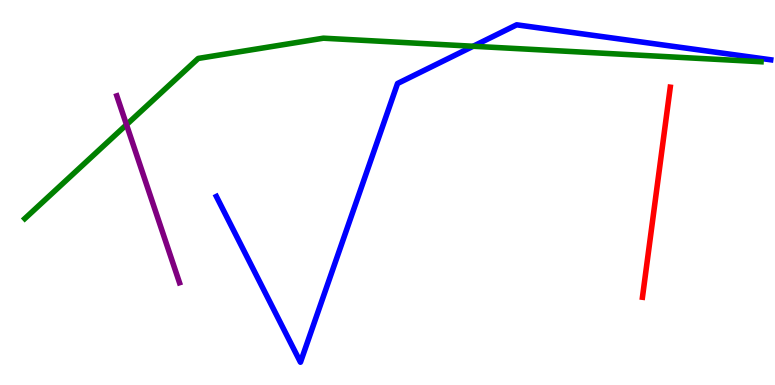[{'lines': ['blue', 'red'], 'intersections': []}, {'lines': ['green', 'red'], 'intersections': []}, {'lines': ['purple', 'red'], 'intersections': []}, {'lines': ['blue', 'green'], 'intersections': [{'x': 6.11, 'y': 8.8}]}, {'lines': ['blue', 'purple'], 'intersections': []}, {'lines': ['green', 'purple'], 'intersections': [{'x': 1.63, 'y': 6.76}]}]